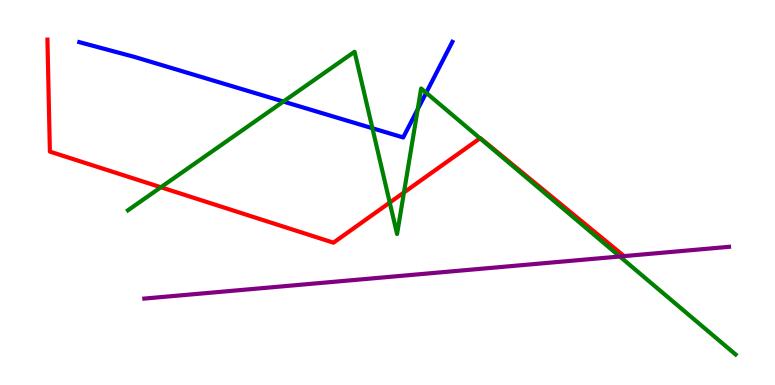[{'lines': ['blue', 'red'], 'intersections': []}, {'lines': ['green', 'red'], 'intersections': [{'x': 2.08, 'y': 5.14}, {'x': 5.03, 'y': 4.74}, {'x': 5.21, 'y': 5.0}, {'x': 6.19, 'y': 6.41}]}, {'lines': ['purple', 'red'], 'intersections': [{'x': 8.05, 'y': 3.35}]}, {'lines': ['blue', 'green'], 'intersections': [{'x': 3.66, 'y': 7.36}, {'x': 4.81, 'y': 6.67}, {'x': 5.39, 'y': 7.16}, {'x': 5.5, 'y': 7.59}]}, {'lines': ['blue', 'purple'], 'intersections': []}, {'lines': ['green', 'purple'], 'intersections': [{'x': 8.0, 'y': 3.34}]}]